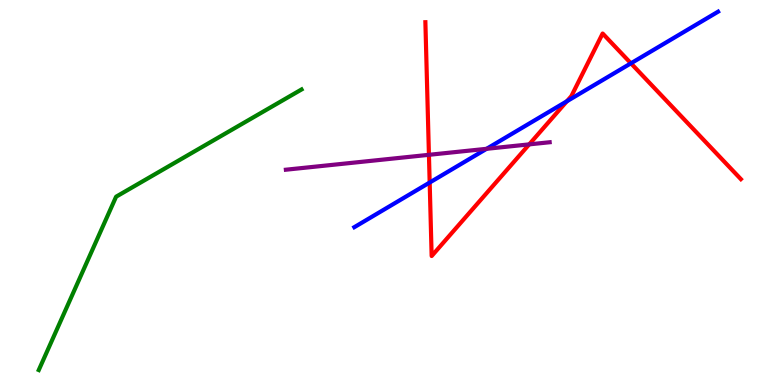[{'lines': ['blue', 'red'], 'intersections': [{'x': 5.54, 'y': 5.26}, {'x': 7.31, 'y': 7.37}, {'x': 8.14, 'y': 8.36}]}, {'lines': ['green', 'red'], 'intersections': []}, {'lines': ['purple', 'red'], 'intersections': [{'x': 5.53, 'y': 5.98}, {'x': 6.83, 'y': 6.25}]}, {'lines': ['blue', 'green'], 'intersections': []}, {'lines': ['blue', 'purple'], 'intersections': [{'x': 6.28, 'y': 6.13}]}, {'lines': ['green', 'purple'], 'intersections': []}]